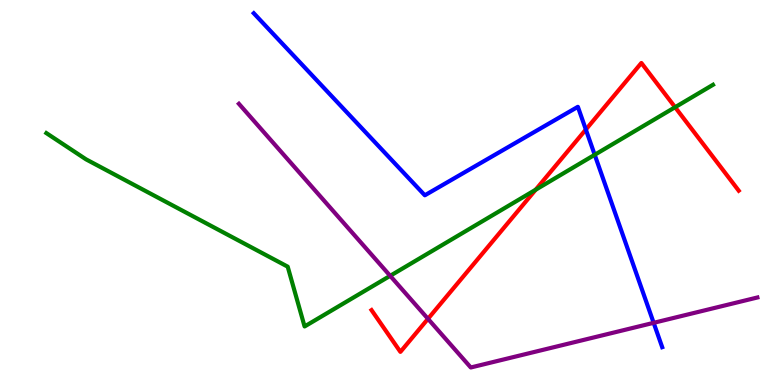[{'lines': ['blue', 'red'], 'intersections': [{'x': 7.56, 'y': 6.64}]}, {'lines': ['green', 'red'], 'intersections': [{'x': 6.91, 'y': 5.07}, {'x': 8.71, 'y': 7.22}]}, {'lines': ['purple', 'red'], 'intersections': [{'x': 5.52, 'y': 1.72}]}, {'lines': ['blue', 'green'], 'intersections': [{'x': 7.67, 'y': 5.98}]}, {'lines': ['blue', 'purple'], 'intersections': [{'x': 8.43, 'y': 1.62}]}, {'lines': ['green', 'purple'], 'intersections': [{'x': 5.03, 'y': 2.84}]}]